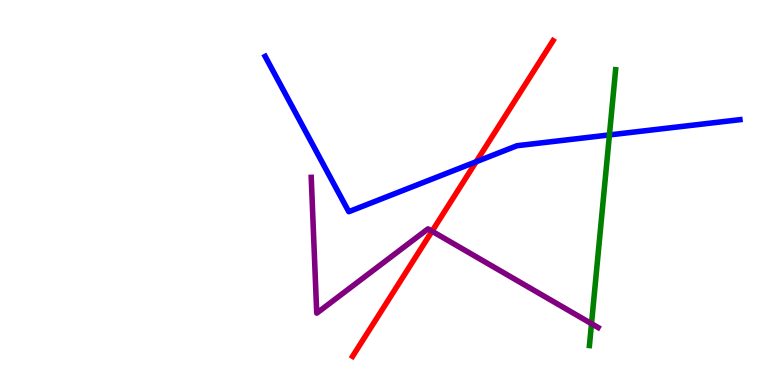[{'lines': ['blue', 'red'], 'intersections': [{'x': 6.14, 'y': 5.8}]}, {'lines': ['green', 'red'], 'intersections': []}, {'lines': ['purple', 'red'], 'intersections': [{'x': 5.57, 'y': 3.99}]}, {'lines': ['blue', 'green'], 'intersections': [{'x': 7.86, 'y': 6.5}]}, {'lines': ['blue', 'purple'], 'intersections': []}, {'lines': ['green', 'purple'], 'intersections': [{'x': 7.63, 'y': 1.59}]}]